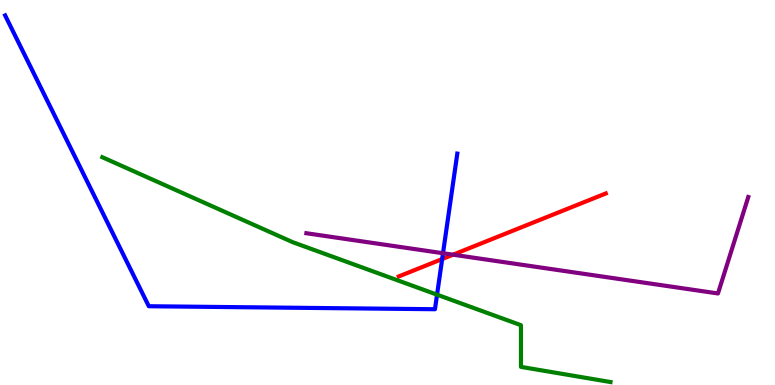[{'lines': ['blue', 'red'], 'intersections': [{'x': 5.71, 'y': 3.27}]}, {'lines': ['green', 'red'], 'intersections': []}, {'lines': ['purple', 'red'], 'intersections': [{'x': 5.85, 'y': 3.38}]}, {'lines': ['blue', 'green'], 'intersections': [{'x': 5.64, 'y': 2.35}]}, {'lines': ['blue', 'purple'], 'intersections': [{'x': 5.72, 'y': 3.42}]}, {'lines': ['green', 'purple'], 'intersections': []}]